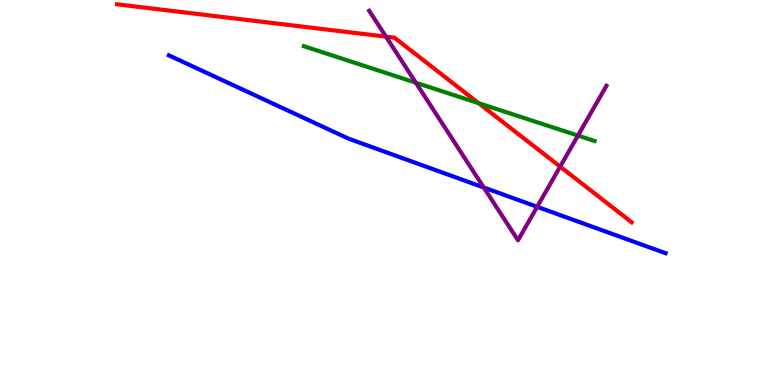[{'lines': ['blue', 'red'], 'intersections': []}, {'lines': ['green', 'red'], 'intersections': [{'x': 6.18, 'y': 7.32}]}, {'lines': ['purple', 'red'], 'intersections': [{'x': 4.98, 'y': 9.05}, {'x': 7.23, 'y': 5.67}]}, {'lines': ['blue', 'green'], 'intersections': []}, {'lines': ['blue', 'purple'], 'intersections': [{'x': 6.24, 'y': 5.13}, {'x': 6.93, 'y': 4.63}]}, {'lines': ['green', 'purple'], 'intersections': [{'x': 5.37, 'y': 7.85}, {'x': 7.46, 'y': 6.48}]}]